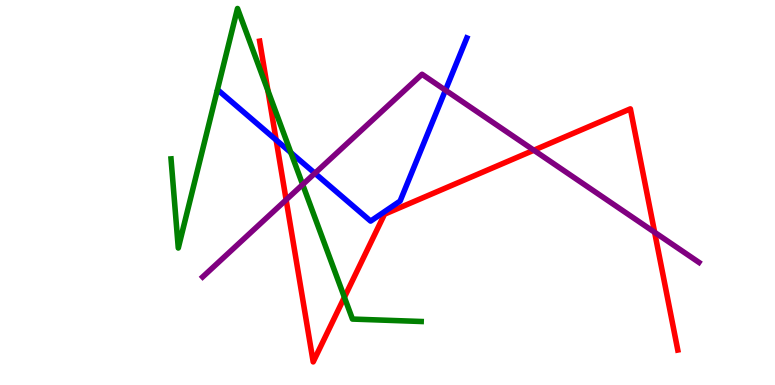[{'lines': ['blue', 'red'], 'intersections': [{'x': 3.56, 'y': 6.36}]}, {'lines': ['green', 'red'], 'intersections': [{'x': 3.46, 'y': 7.65}, {'x': 4.44, 'y': 2.28}]}, {'lines': ['purple', 'red'], 'intersections': [{'x': 3.69, 'y': 4.81}, {'x': 6.89, 'y': 6.1}, {'x': 8.45, 'y': 3.97}]}, {'lines': ['blue', 'green'], 'intersections': [{'x': 3.75, 'y': 6.04}]}, {'lines': ['blue', 'purple'], 'intersections': [{'x': 4.06, 'y': 5.5}, {'x': 5.75, 'y': 7.66}]}, {'lines': ['green', 'purple'], 'intersections': [{'x': 3.91, 'y': 5.21}]}]